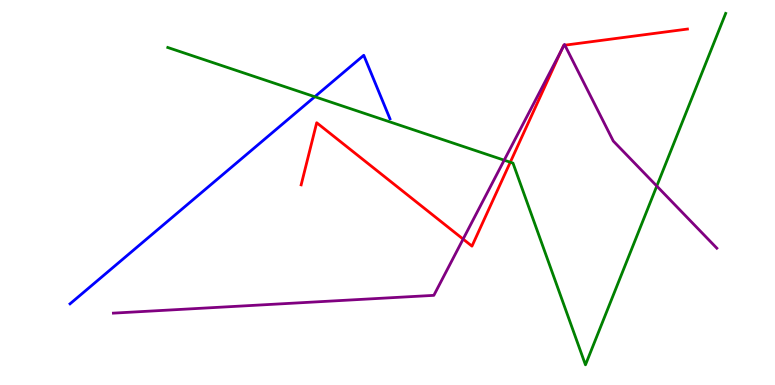[{'lines': ['blue', 'red'], 'intersections': []}, {'lines': ['green', 'red'], 'intersections': [{'x': 6.58, 'y': 5.79}]}, {'lines': ['purple', 'red'], 'intersections': [{'x': 5.98, 'y': 3.79}, {'x': 7.25, 'y': 8.7}, {'x': 7.28, 'y': 8.82}, {'x': 7.29, 'y': 8.83}]}, {'lines': ['blue', 'green'], 'intersections': [{'x': 4.06, 'y': 7.49}]}, {'lines': ['blue', 'purple'], 'intersections': []}, {'lines': ['green', 'purple'], 'intersections': [{'x': 6.51, 'y': 5.84}, {'x': 8.47, 'y': 5.17}]}]